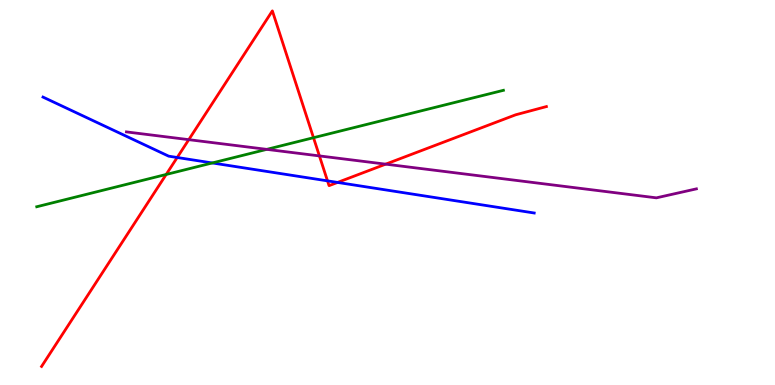[{'lines': ['blue', 'red'], 'intersections': [{'x': 2.29, 'y': 5.91}, {'x': 4.23, 'y': 5.3}, {'x': 4.36, 'y': 5.26}]}, {'lines': ['green', 'red'], 'intersections': [{'x': 2.14, 'y': 5.47}, {'x': 4.05, 'y': 6.42}]}, {'lines': ['purple', 'red'], 'intersections': [{'x': 2.44, 'y': 6.37}, {'x': 4.12, 'y': 5.95}, {'x': 4.98, 'y': 5.74}]}, {'lines': ['blue', 'green'], 'intersections': [{'x': 2.74, 'y': 5.77}]}, {'lines': ['blue', 'purple'], 'intersections': []}, {'lines': ['green', 'purple'], 'intersections': [{'x': 3.44, 'y': 6.12}]}]